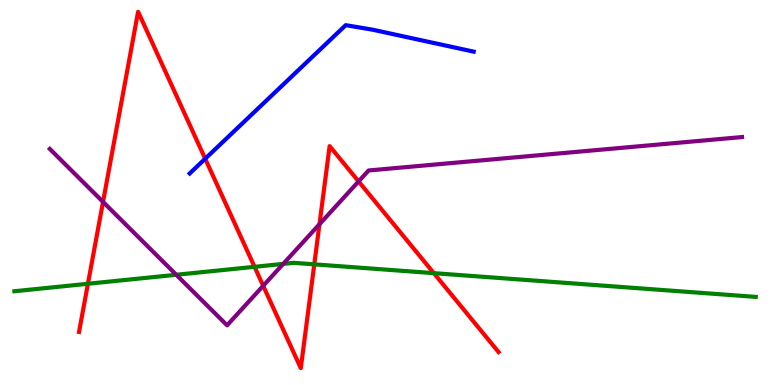[{'lines': ['blue', 'red'], 'intersections': [{'x': 2.65, 'y': 5.88}]}, {'lines': ['green', 'red'], 'intersections': [{'x': 1.13, 'y': 2.63}, {'x': 3.28, 'y': 3.07}, {'x': 4.06, 'y': 3.13}, {'x': 5.6, 'y': 2.91}]}, {'lines': ['purple', 'red'], 'intersections': [{'x': 1.33, 'y': 4.76}, {'x': 3.4, 'y': 2.58}, {'x': 4.12, 'y': 4.18}, {'x': 4.63, 'y': 5.29}]}, {'lines': ['blue', 'green'], 'intersections': []}, {'lines': ['blue', 'purple'], 'intersections': []}, {'lines': ['green', 'purple'], 'intersections': [{'x': 2.27, 'y': 2.86}, {'x': 3.65, 'y': 3.15}]}]